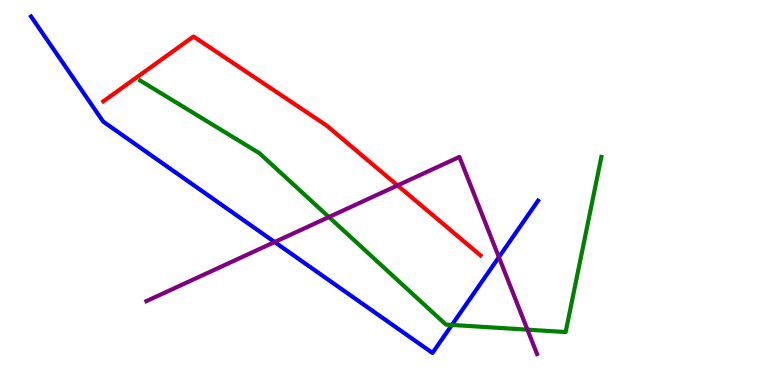[{'lines': ['blue', 'red'], 'intersections': []}, {'lines': ['green', 'red'], 'intersections': []}, {'lines': ['purple', 'red'], 'intersections': [{'x': 5.13, 'y': 5.18}]}, {'lines': ['blue', 'green'], 'intersections': [{'x': 5.83, 'y': 1.56}]}, {'lines': ['blue', 'purple'], 'intersections': [{'x': 3.54, 'y': 3.71}, {'x': 6.44, 'y': 3.32}]}, {'lines': ['green', 'purple'], 'intersections': [{'x': 4.24, 'y': 4.36}, {'x': 6.81, 'y': 1.44}]}]